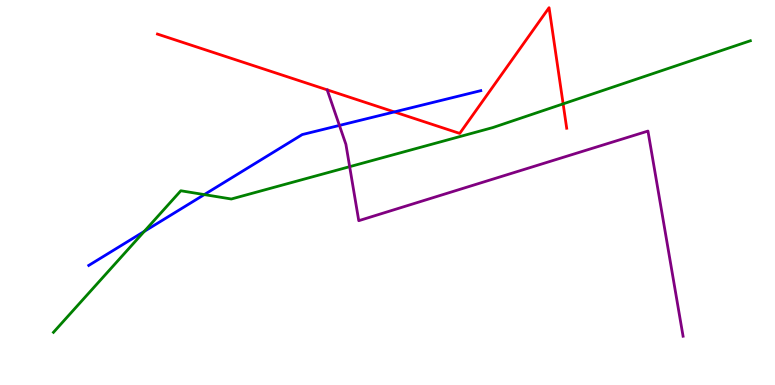[{'lines': ['blue', 'red'], 'intersections': [{'x': 5.09, 'y': 7.09}]}, {'lines': ['green', 'red'], 'intersections': [{'x': 7.27, 'y': 7.3}]}, {'lines': ['purple', 'red'], 'intersections': []}, {'lines': ['blue', 'green'], 'intersections': [{'x': 1.86, 'y': 3.99}, {'x': 2.64, 'y': 4.95}]}, {'lines': ['blue', 'purple'], 'intersections': [{'x': 4.38, 'y': 6.74}]}, {'lines': ['green', 'purple'], 'intersections': [{'x': 4.51, 'y': 5.67}]}]